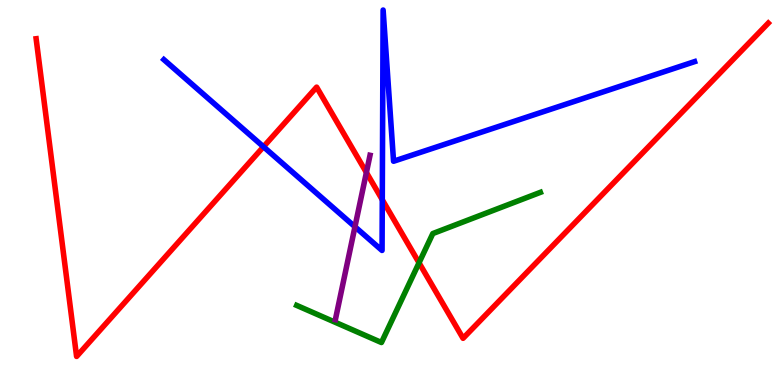[{'lines': ['blue', 'red'], 'intersections': [{'x': 3.4, 'y': 6.19}, {'x': 4.93, 'y': 4.81}]}, {'lines': ['green', 'red'], 'intersections': [{'x': 5.41, 'y': 3.17}]}, {'lines': ['purple', 'red'], 'intersections': [{'x': 4.73, 'y': 5.52}]}, {'lines': ['blue', 'green'], 'intersections': []}, {'lines': ['blue', 'purple'], 'intersections': [{'x': 4.58, 'y': 4.11}]}, {'lines': ['green', 'purple'], 'intersections': []}]